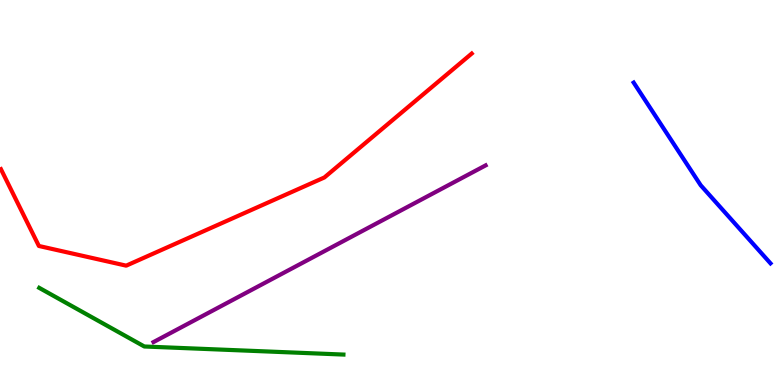[{'lines': ['blue', 'red'], 'intersections': []}, {'lines': ['green', 'red'], 'intersections': []}, {'lines': ['purple', 'red'], 'intersections': []}, {'lines': ['blue', 'green'], 'intersections': []}, {'lines': ['blue', 'purple'], 'intersections': []}, {'lines': ['green', 'purple'], 'intersections': []}]